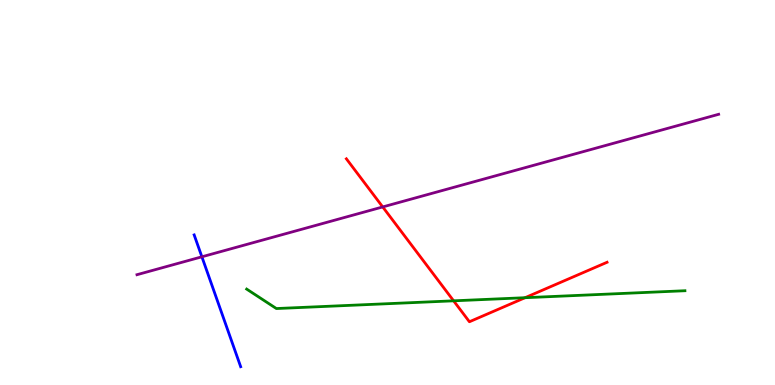[{'lines': ['blue', 'red'], 'intersections': []}, {'lines': ['green', 'red'], 'intersections': [{'x': 5.85, 'y': 2.19}, {'x': 6.78, 'y': 2.27}]}, {'lines': ['purple', 'red'], 'intersections': [{'x': 4.94, 'y': 4.63}]}, {'lines': ['blue', 'green'], 'intersections': []}, {'lines': ['blue', 'purple'], 'intersections': [{'x': 2.61, 'y': 3.33}]}, {'lines': ['green', 'purple'], 'intersections': []}]